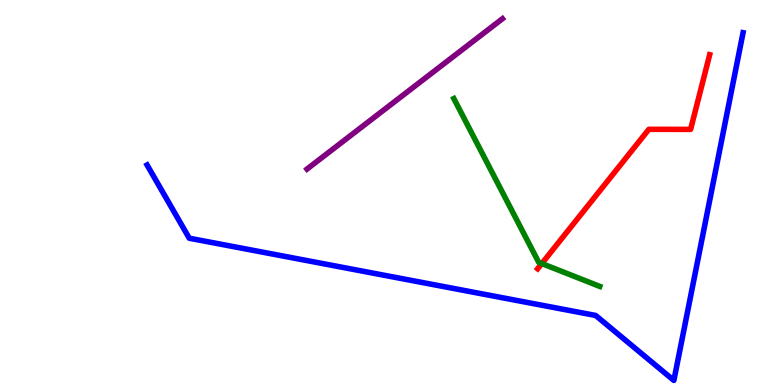[{'lines': ['blue', 'red'], 'intersections': []}, {'lines': ['green', 'red'], 'intersections': [{'x': 6.99, 'y': 3.15}]}, {'lines': ['purple', 'red'], 'intersections': []}, {'lines': ['blue', 'green'], 'intersections': []}, {'lines': ['blue', 'purple'], 'intersections': []}, {'lines': ['green', 'purple'], 'intersections': []}]